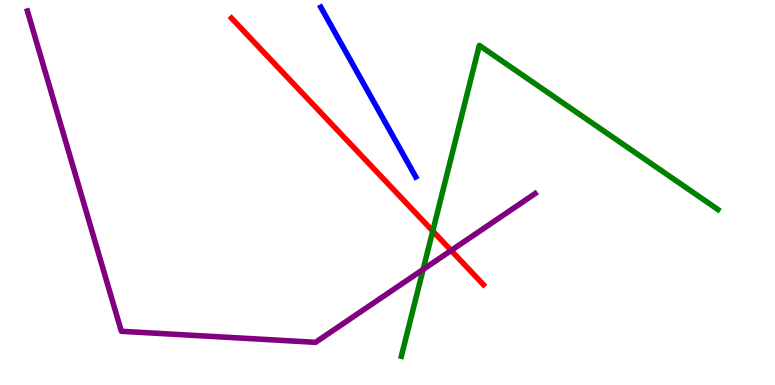[{'lines': ['blue', 'red'], 'intersections': []}, {'lines': ['green', 'red'], 'intersections': [{'x': 5.58, 'y': 4.0}]}, {'lines': ['purple', 'red'], 'intersections': [{'x': 5.82, 'y': 3.49}]}, {'lines': ['blue', 'green'], 'intersections': []}, {'lines': ['blue', 'purple'], 'intersections': []}, {'lines': ['green', 'purple'], 'intersections': [{'x': 5.46, 'y': 3.0}]}]